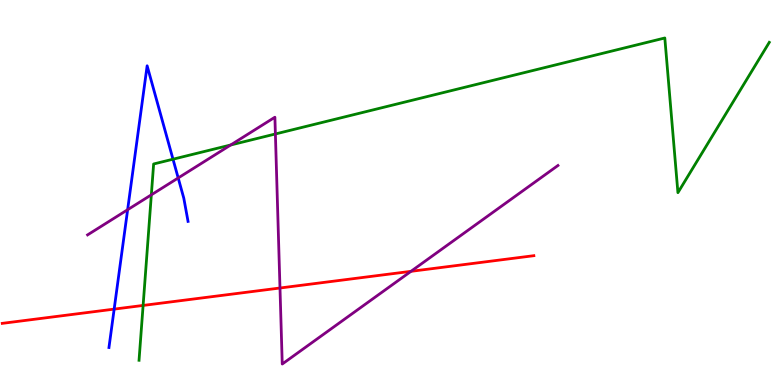[{'lines': ['blue', 'red'], 'intersections': [{'x': 1.47, 'y': 1.97}]}, {'lines': ['green', 'red'], 'intersections': [{'x': 1.85, 'y': 2.07}]}, {'lines': ['purple', 'red'], 'intersections': [{'x': 3.61, 'y': 2.52}, {'x': 5.3, 'y': 2.95}]}, {'lines': ['blue', 'green'], 'intersections': [{'x': 2.23, 'y': 5.86}]}, {'lines': ['blue', 'purple'], 'intersections': [{'x': 1.65, 'y': 4.55}, {'x': 2.3, 'y': 5.38}]}, {'lines': ['green', 'purple'], 'intersections': [{'x': 1.95, 'y': 4.94}, {'x': 2.98, 'y': 6.23}, {'x': 3.55, 'y': 6.52}]}]